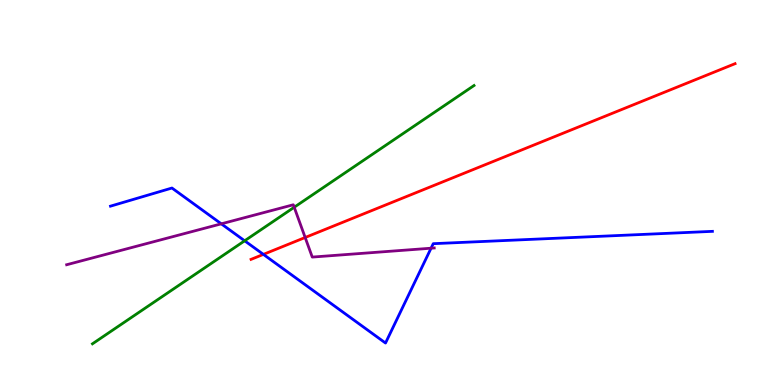[{'lines': ['blue', 'red'], 'intersections': [{'x': 3.4, 'y': 3.39}]}, {'lines': ['green', 'red'], 'intersections': []}, {'lines': ['purple', 'red'], 'intersections': [{'x': 3.94, 'y': 3.83}]}, {'lines': ['blue', 'green'], 'intersections': [{'x': 3.16, 'y': 3.75}]}, {'lines': ['blue', 'purple'], 'intersections': [{'x': 2.86, 'y': 4.19}, {'x': 5.56, 'y': 3.55}]}, {'lines': ['green', 'purple'], 'intersections': [{'x': 3.8, 'y': 4.62}]}]